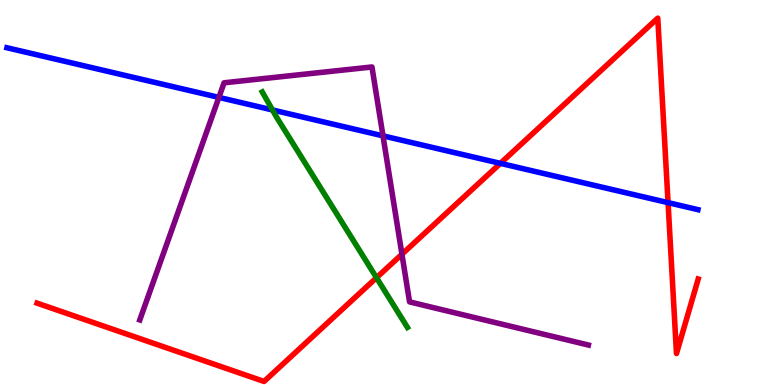[{'lines': ['blue', 'red'], 'intersections': [{'x': 6.46, 'y': 5.76}, {'x': 8.62, 'y': 4.74}]}, {'lines': ['green', 'red'], 'intersections': [{'x': 4.86, 'y': 2.79}]}, {'lines': ['purple', 'red'], 'intersections': [{'x': 5.19, 'y': 3.4}]}, {'lines': ['blue', 'green'], 'intersections': [{'x': 3.52, 'y': 7.14}]}, {'lines': ['blue', 'purple'], 'intersections': [{'x': 2.82, 'y': 7.47}, {'x': 4.94, 'y': 6.47}]}, {'lines': ['green', 'purple'], 'intersections': []}]